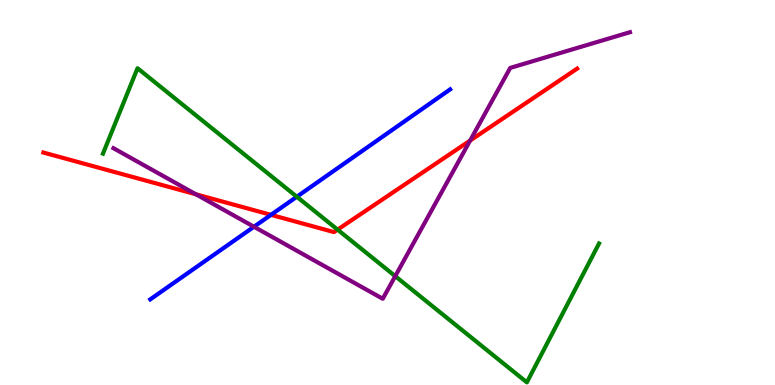[{'lines': ['blue', 'red'], 'intersections': [{'x': 3.5, 'y': 4.42}]}, {'lines': ['green', 'red'], 'intersections': [{'x': 4.36, 'y': 4.04}]}, {'lines': ['purple', 'red'], 'intersections': [{'x': 2.53, 'y': 4.95}, {'x': 6.07, 'y': 6.35}]}, {'lines': ['blue', 'green'], 'intersections': [{'x': 3.83, 'y': 4.89}]}, {'lines': ['blue', 'purple'], 'intersections': [{'x': 3.28, 'y': 4.11}]}, {'lines': ['green', 'purple'], 'intersections': [{'x': 5.1, 'y': 2.83}]}]